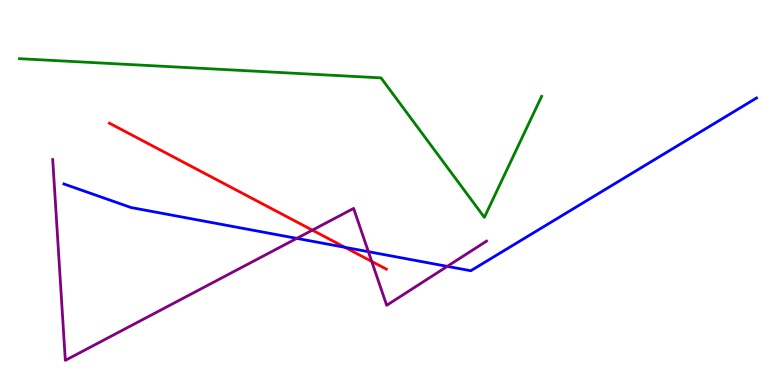[{'lines': ['blue', 'red'], 'intersections': [{'x': 4.45, 'y': 3.58}]}, {'lines': ['green', 'red'], 'intersections': []}, {'lines': ['purple', 'red'], 'intersections': [{'x': 4.03, 'y': 4.02}, {'x': 4.8, 'y': 3.21}]}, {'lines': ['blue', 'green'], 'intersections': []}, {'lines': ['blue', 'purple'], 'intersections': [{'x': 3.83, 'y': 3.81}, {'x': 4.75, 'y': 3.46}, {'x': 5.77, 'y': 3.08}]}, {'lines': ['green', 'purple'], 'intersections': []}]